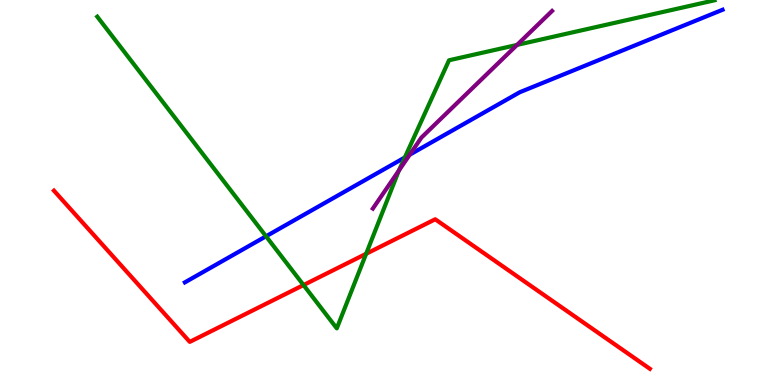[{'lines': ['blue', 'red'], 'intersections': []}, {'lines': ['green', 'red'], 'intersections': [{'x': 3.92, 'y': 2.6}, {'x': 4.72, 'y': 3.41}]}, {'lines': ['purple', 'red'], 'intersections': []}, {'lines': ['blue', 'green'], 'intersections': [{'x': 3.43, 'y': 3.86}, {'x': 5.22, 'y': 5.91}]}, {'lines': ['blue', 'purple'], 'intersections': [{'x': 5.29, 'y': 5.98}]}, {'lines': ['green', 'purple'], 'intersections': [{'x': 5.15, 'y': 5.57}, {'x': 6.67, 'y': 8.83}]}]